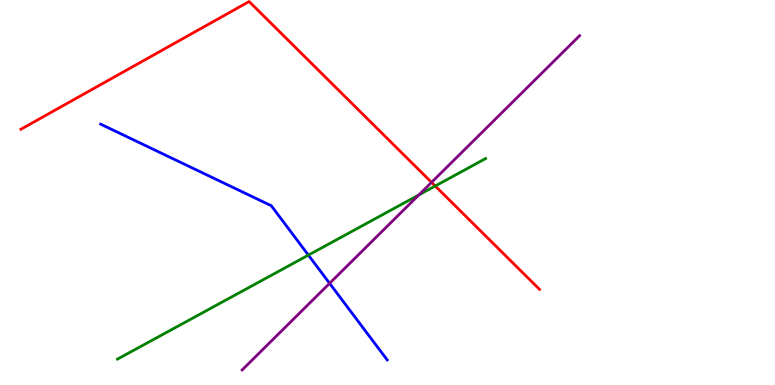[{'lines': ['blue', 'red'], 'intersections': []}, {'lines': ['green', 'red'], 'intersections': [{'x': 5.62, 'y': 5.17}]}, {'lines': ['purple', 'red'], 'intersections': [{'x': 5.57, 'y': 5.26}]}, {'lines': ['blue', 'green'], 'intersections': [{'x': 3.98, 'y': 3.37}]}, {'lines': ['blue', 'purple'], 'intersections': [{'x': 4.25, 'y': 2.64}]}, {'lines': ['green', 'purple'], 'intersections': [{'x': 5.4, 'y': 4.94}]}]